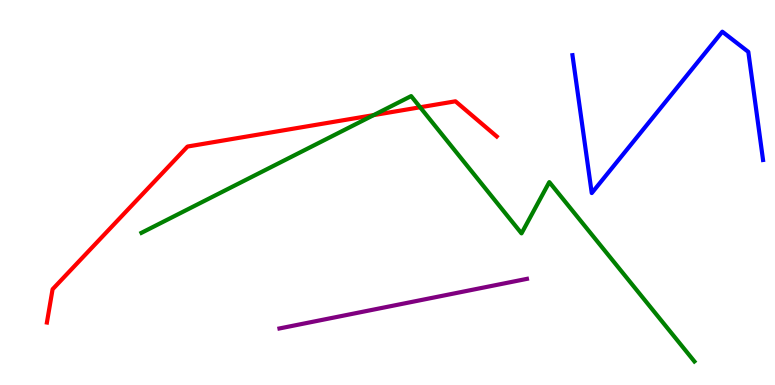[{'lines': ['blue', 'red'], 'intersections': []}, {'lines': ['green', 'red'], 'intersections': [{'x': 4.82, 'y': 7.01}, {'x': 5.42, 'y': 7.21}]}, {'lines': ['purple', 'red'], 'intersections': []}, {'lines': ['blue', 'green'], 'intersections': []}, {'lines': ['blue', 'purple'], 'intersections': []}, {'lines': ['green', 'purple'], 'intersections': []}]